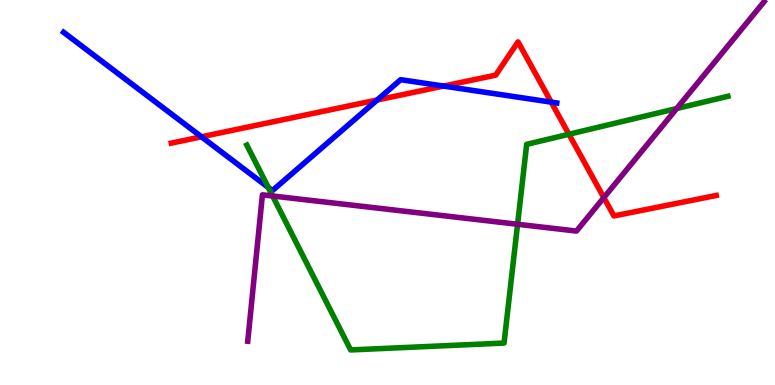[{'lines': ['blue', 'red'], 'intersections': [{'x': 2.6, 'y': 6.45}, {'x': 4.87, 'y': 7.4}, {'x': 5.72, 'y': 7.76}, {'x': 7.11, 'y': 7.35}]}, {'lines': ['green', 'red'], 'intersections': [{'x': 7.34, 'y': 6.51}]}, {'lines': ['purple', 'red'], 'intersections': [{'x': 7.79, 'y': 4.87}]}, {'lines': ['blue', 'green'], 'intersections': [{'x': 3.46, 'y': 5.13}]}, {'lines': ['blue', 'purple'], 'intersections': []}, {'lines': ['green', 'purple'], 'intersections': [{'x': 3.52, 'y': 4.91}, {'x': 6.68, 'y': 4.17}, {'x': 8.73, 'y': 7.18}]}]